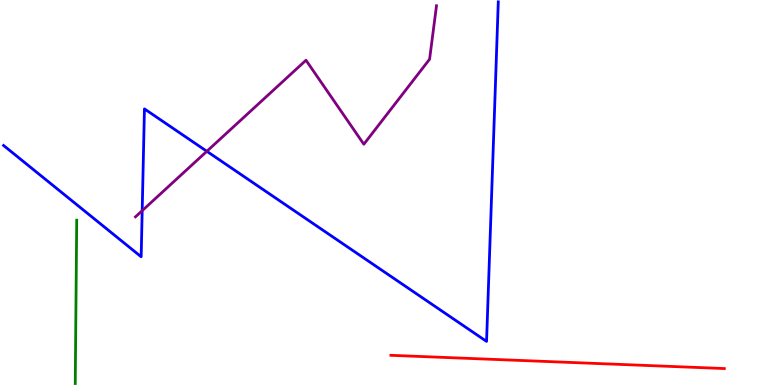[{'lines': ['blue', 'red'], 'intersections': []}, {'lines': ['green', 'red'], 'intersections': []}, {'lines': ['purple', 'red'], 'intersections': []}, {'lines': ['blue', 'green'], 'intersections': []}, {'lines': ['blue', 'purple'], 'intersections': [{'x': 1.83, 'y': 4.53}, {'x': 2.67, 'y': 6.07}]}, {'lines': ['green', 'purple'], 'intersections': []}]